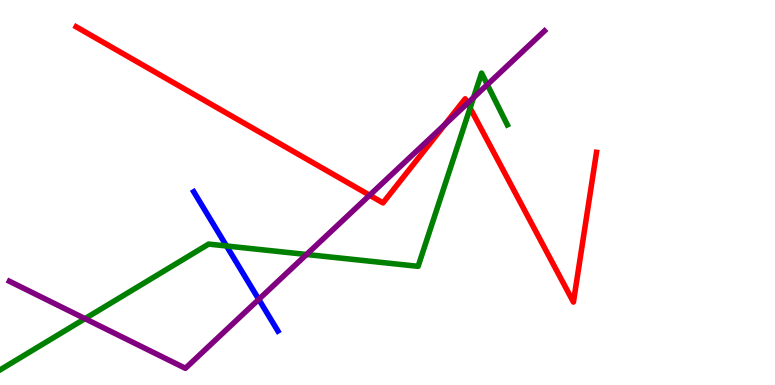[{'lines': ['blue', 'red'], 'intersections': []}, {'lines': ['green', 'red'], 'intersections': [{'x': 6.07, 'y': 7.19}]}, {'lines': ['purple', 'red'], 'intersections': [{'x': 4.77, 'y': 4.93}, {'x': 5.74, 'y': 6.77}, {'x': 6.03, 'y': 7.32}]}, {'lines': ['blue', 'green'], 'intersections': [{'x': 2.92, 'y': 3.61}]}, {'lines': ['blue', 'purple'], 'intersections': [{'x': 3.34, 'y': 2.22}]}, {'lines': ['green', 'purple'], 'intersections': [{'x': 1.1, 'y': 1.72}, {'x': 3.96, 'y': 3.39}, {'x': 6.11, 'y': 7.46}, {'x': 6.29, 'y': 7.8}]}]